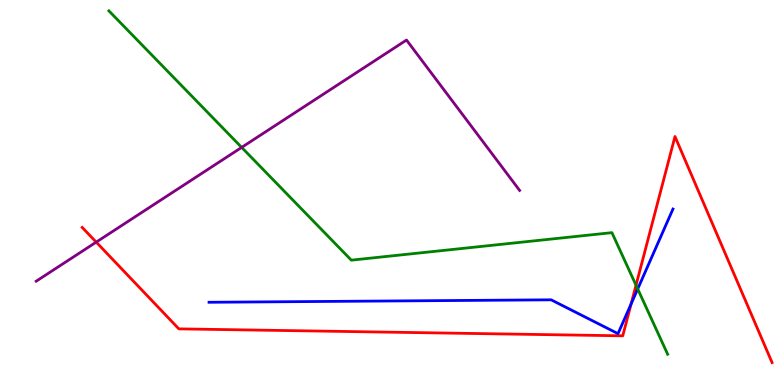[{'lines': ['blue', 'red'], 'intersections': [{'x': 8.14, 'y': 2.11}]}, {'lines': ['green', 'red'], 'intersections': [{'x': 8.21, 'y': 2.59}]}, {'lines': ['purple', 'red'], 'intersections': [{'x': 1.24, 'y': 3.71}]}, {'lines': ['blue', 'green'], 'intersections': [{'x': 8.23, 'y': 2.5}]}, {'lines': ['blue', 'purple'], 'intersections': []}, {'lines': ['green', 'purple'], 'intersections': [{'x': 3.12, 'y': 6.17}]}]